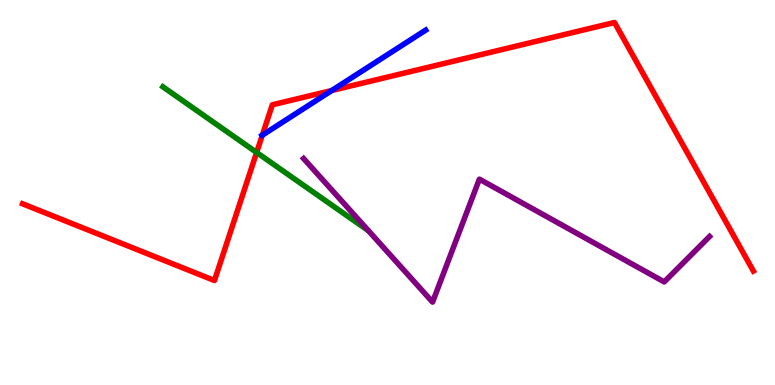[{'lines': ['blue', 'red'], 'intersections': [{'x': 3.38, 'y': 6.49}, {'x': 4.28, 'y': 7.65}]}, {'lines': ['green', 'red'], 'intersections': [{'x': 3.31, 'y': 6.04}]}, {'lines': ['purple', 'red'], 'intersections': []}, {'lines': ['blue', 'green'], 'intersections': []}, {'lines': ['blue', 'purple'], 'intersections': []}, {'lines': ['green', 'purple'], 'intersections': []}]